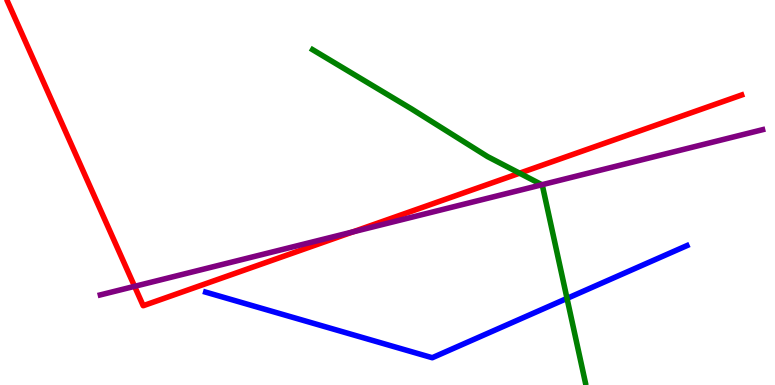[{'lines': ['blue', 'red'], 'intersections': []}, {'lines': ['green', 'red'], 'intersections': [{'x': 6.7, 'y': 5.5}]}, {'lines': ['purple', 'red'], 'intersections': [{'x': 1.74, 'y': 2.56}, {'x': 4.55, 'y': 3.98}]}, {'lines': ['blue', 'green'], 'intersections': [{'x': 7.32, 'y': 2.25}]}, {'lines': ['blue', 'purple'], 'intersections': []}, {'lines': ['green', 'purple'], 'intersections': [{'x': 6.99, 'y': 5.2}]}]